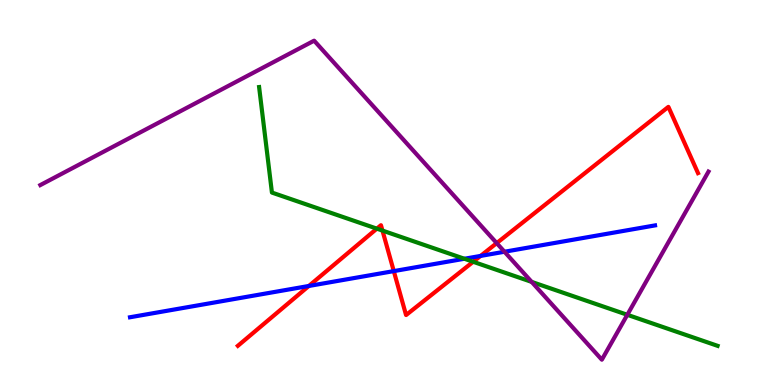[{'lines': ['blue', 'red'], 'intersections': [{'x': 3.99, 'y': 2.57}, {'x': 5.08, 'y': 2.96}, {'x': 6.2, 'y': 3.35}]}, {'lines': ['green', 'red'], 'intersections': [{'x': 4.86, 'y': 4.06}, {'x': 4.94, 'y': 4.01}, {'x': 6.11, 'y': 3.2}]}, {'lines': ['purple', 'red'], 'intersections': [{'x': 6.41, 'y': 3.69}]}, {'lines': ['blue', 'green'], 'intersections': [{'x': 5.99, 'y': 3.28}]}, {'lines': ['blue', 'purple'], 'intersections': [{'x': 6.51, 'y': 3.46}]}, {'lines': ['green', 'purple'], 'intersections': [{'x': 6.86, 'y': 2.68}, {'x': 8.09, 'y': 1.82}]}]